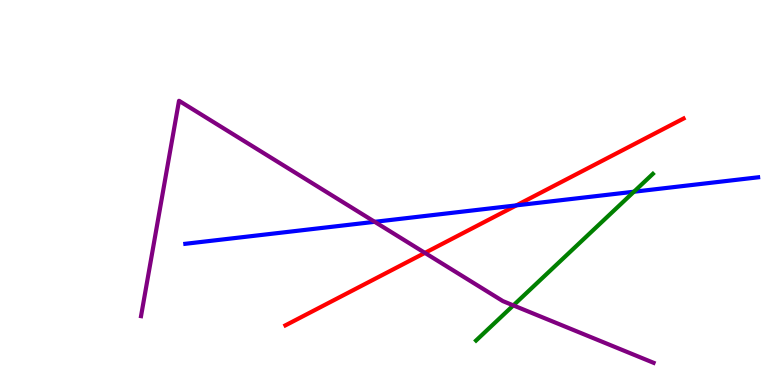[{'lines': ['blue', 'red'], 'intersections': [{'x': 6.66, 'y': 4.67}]}, {'lines': ['green', 'red'], 'intersections': []}, {'lines': ['purple', 'red'], 'intersections': [{'x': 5.48, 'y': 3.43}]}, {'lines': ['blue', 'green'], 'intersections': [{'x': 8.18, 'y': 5.02}]}, {'lines': ['blue', 'purple'], 'intersections': [{'x': 4.83, 'y': 4.24}]}, {'lines': ['green', 'purple'], 'intersections': [{'x': 6.62, 'y': 2.07}]}]